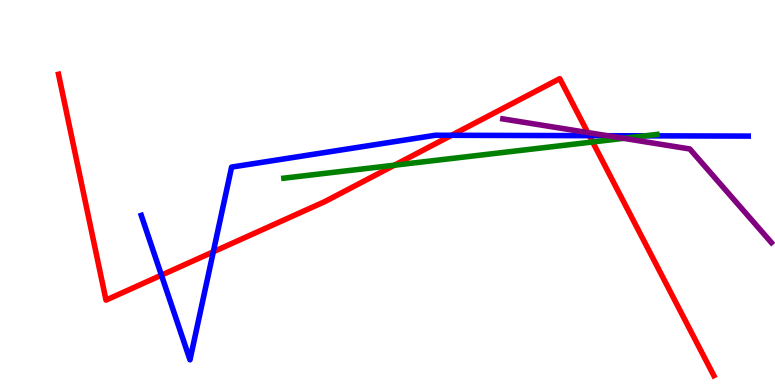[{'lines': ['blue', 'red'], 'intersections': [{'x': 2.08, 'y': 2.85}, {'x': 2.75, 'y': 3.46}, {'x': 5.83, 'y': 6.49}, {'x': 7.6, 'y': 6.48}]}, {'lines': ['green', 'red'], 'intersections': [{'x': 5.09, 'y': 5.71}, {'x': 7.65, 'y': 6.31}]}, {'lines': ['purple', 'red'], 'intersections': [{'x': 7.58, 'y': 6.56}]}, {'lines': ['blue', 'green'], 'intersections': [{'x': 8.32, 'y': 6.47}]}, {'lines': ['blue', 'purple'], 'intersections': [{'x': 7.84, 'y': 6.47}]}, {'lines': ['green', 'purple'], 'intersections': [{'x': 8.05, 'y': 6.41}]}]